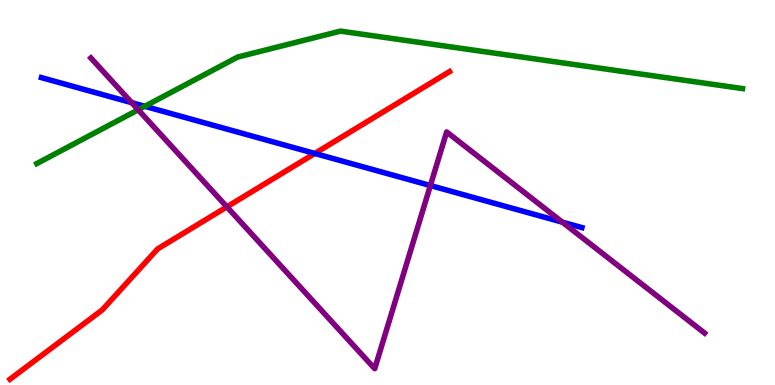[{'lines': ['blue', 'red'], 'intersections': [{'x': 4.06, 'y': 6.01}]}, {'lines': ['green', 'red'], 'intersections': []}, {'lines': ['purple', 'red'], 'intersections': [{'x': 2.93, 'y': 4.63}]}, {'lines': ['blue', 'green'], 'intersections': [{'x': 1.87, 'y': 7.24}]}, {'lines': ['blue', 'purple'], 'intersections': [{'x': 1.7, 'y': 7.33}, {'x': 5.55, 'y': 5.18}, {'x': 7.26, 'y': 4.23}]}, {'lines': ['green', 'purple'], 'intersections': [{'x': 1.78, 'y': 7.15}]}]